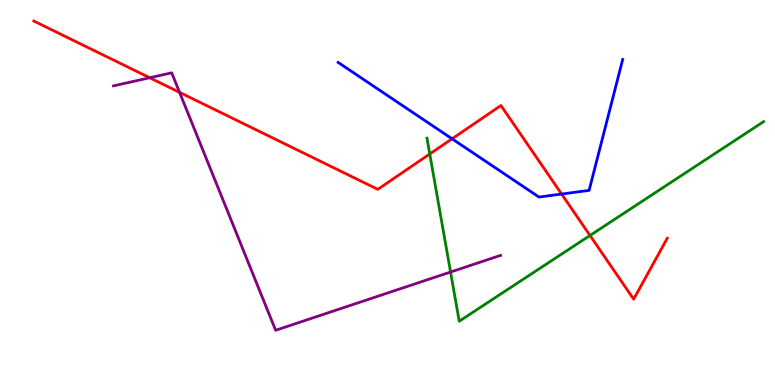[{'lines': ['blue', 'red'], 'intersections': [{'x': 5.83, 'y': 6.4}, {'x': 7.25, 'y': 4.96}]}, {'lines': ['green', 'red'], 'intersections': [{'x': 5.55, 'y': 6.0}, {'x': 7.61, 'y': 3.88}]}, {'lines': ['purple', 'red'], 'intersections': [{'x': 1.93, 'y': 7.98}, {'x': 2.32, 'y': 7.6}]}, {'lines': ['blue', 'green'], 'intersections': []}, {'lines': ['blue', 'purple'], 'intersections': []}, {'lines': ['green', 'purple'], 'intersections': [{'x': 5.81, 'y': 2.93}]}]